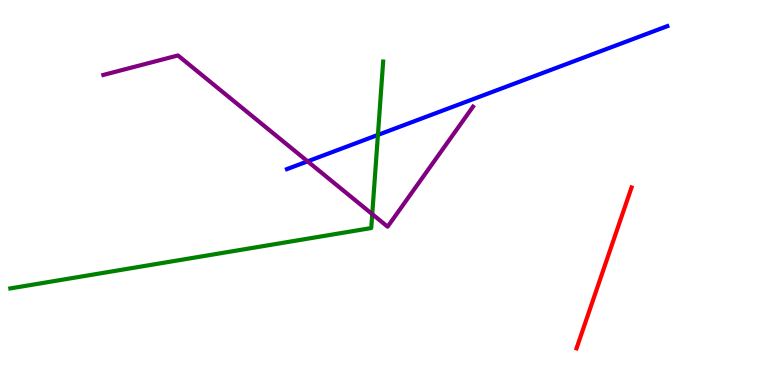[{'lines': ['blue', 'red'], 'intersections': []}, {'lines': ['green', 'red'], 'intersections': []}, {'lines': ['purple', 'red'], 'intersections': []}, {'lines': ['blue', 'green'], 'intersections': [{'x': 4.88, 'y': 6.5}]}, {'lines': ['blue', 'purple'], 'intersections': [{'x': 3.97, 'y': 5.81}]}, {'lines': ['green', 'purple'], 'intersections': [{'x': 4.8, 'y': 4.44}]}]